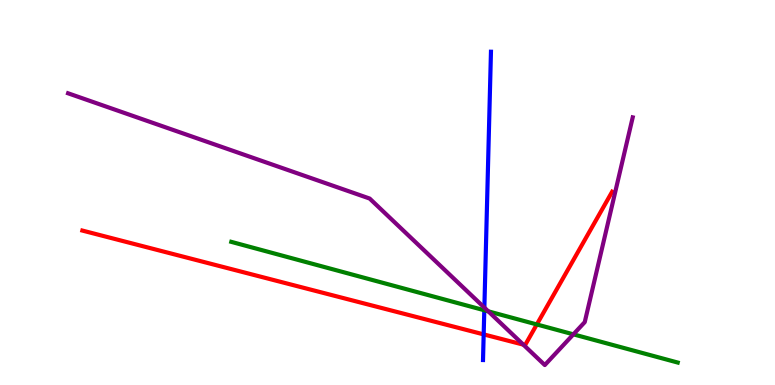[{'lines': ['blue', 'red'], 'intersections': [{'x': 6.24, 'y': 1.31}]}, {'lines': ['green', 'red'], 'intersections': [{'x': 6.93, 'y': 1.57}]}, {'lines': ['purple', 'red'], 'intersections': [{'x': 6.75, 'y': 1.05}]}, {'lines': ['blue', 'green'], 'intersections': [{'x': 6.25, 'y': 1.94}]}, {'lines': ['blue', 'purple'], 'intersections': [{'x': 6.25, 'y': 2.01}]}, {'lines': ['green', 'purple'], 'intersections': [{'x': 6.3, 'y': 1.91}, {'x': 7.4, 'y': 1.32}]}]